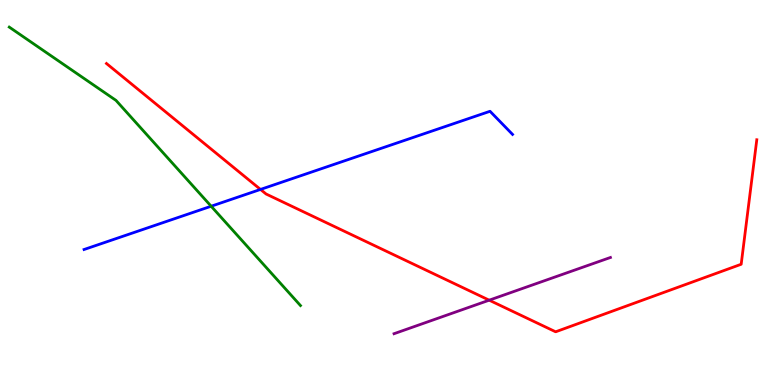[{'lines': ['blue', 'red'], 'intersections': [{'x': 3.36, 'y': 5.08}]}, {'lines': ['green', 'red'], 'intersections': []}, {'lines': ['purple', 'red'], 'intersections': [{'x': 6.31, 'y': 2.2}]}, {'lines': ['blue', 'green'], 'intersections': [{'x': 2.72, 'y': 4.64}]}, {'lines': ['blue', 'purple'], 'intersections': []}, {'lines': ['green', 'purple'], 'intersections': []}]